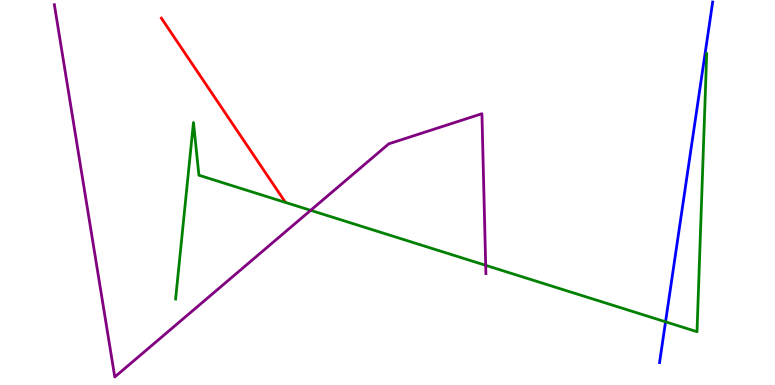[{'lines': ['blue', 'red'], 'intersections': []}, {'lines': ['green', 'red'], 'intersections': []}, {'lines': ['purple', 'red'], 'intersections': []}, {'lines': ['blue', 'green'], 'intersections': [{'x': 8.59, 'y': 1.64}]}, {'lines': ['blue', 'purple'], 'intersections': []}, {'lines': ['green', 'purple'], 'intersections': [{'x': 4.01, 'y': 4.54}, {'x': 6.27, 'y': 3.11}]}]